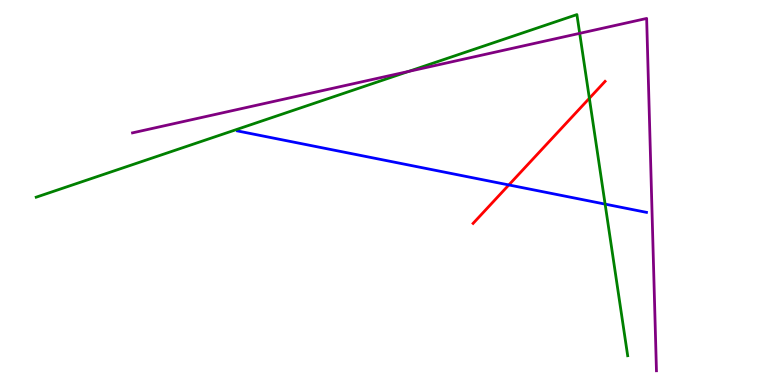[{'lines': ['blue', 'red'], 'intersections': [{'x': 6.57, 'y': 5.2}]}, {'lines': ['green', 'red'], 'intersections': [{'x': 7.6, 'y': 7.45}]}, {'lines': ['purple', 'red'], 'intersections': []}, {'lines': ['blue', 'green'], 'intersections': [{'x': 7.81, 'y': 4.7}]}, {'lines': ['blue', 'purple'], 'intersections': []}, {'lines': ['green', 'purple'], 'intersections': [{'x': 5.27, 'y': 8.15}, {'x': 7.48, 'y': 9.13}]}]